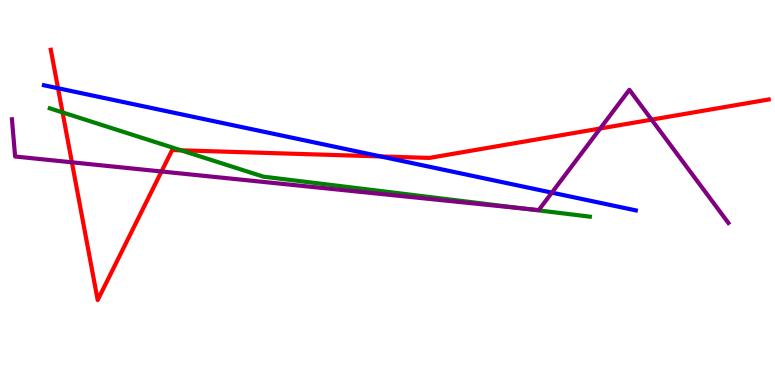[{'lines': ['blue', 'red'], 'intersections': [{'x': 0.749, 'y': 7.71}, {'x': 4.91, 'y': 5.94}]}, {'lines': ['green', 'red'], 'intersections': [{'x': 0.807, 'y': 7.08}, {'x': 2.34, 'y': 6.1}]}, {'lines': ['purple', 'red'], 'intersections': [{'x': 0.928, 'y': 5.78}, {'x': 2.08, 'y': 5.55}, {'x': 7.74, 'y': 6.66}, {'x': 8.41, 'y': 6.89}]}, {'lines': ['blue', 'green'], 'intersections': []}, {'lines': ['blue', 'purple'], 'intersections': [{'x': 7.12, 'y': 5.0}]}, {'lines': ['green', 'purple'], 'intersections': [{'x': 6.78, 'y': 4.58}]}]